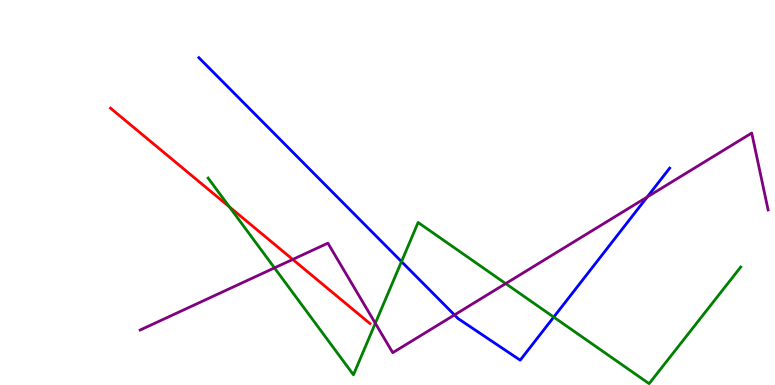[{'lines': ['blue', 'red'], 'intersections': []}, {'lines': ['green', 'red'], 'intersections': [{'x': 2.96, 'y': 4.63}]}, {'lines': ['purple', 'red'], 'intersections': [{'x': 3.78, 'y': 3.26}]}, {'lines': ['blue', 'green'], 'intersections': [{'x': 5.18, 'y': 3.2}, {'x': 7.14, 'y': 1.76}]}, {'lines': ['blue', 'purple'], 'intersections': [{'x': 5.86, 'y': 1.82}, {'x': 8.35, 'y': 4.88}]}, {'lines': ['green', 'purple'], 'intersections': [{'x': 3.54, 'y': 3.04}, {'x': 4.84, 'y': 1.6}, {'x': 6.52, 'y': 2.63}]}]